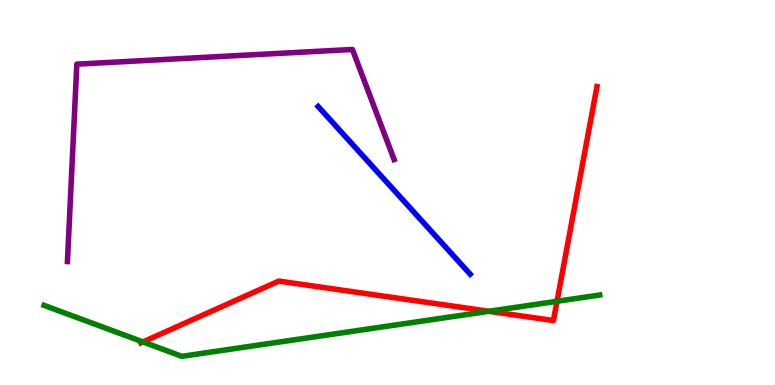[{'lines': ['blue', 'red'], 'intersections': []}, {'lines': ['green', 'red'], 'intersections': [{'x': 1.84, 'y': 1.12}, {'x': 6.31, 'y': 1.91}, {'x': 7.19, 'y': 2.17}]}, {'lines': ['purple', 'red'], 'intersections': []}, {'lines': ['blue', 'green'], 'intersections': []}, {'lines': ['blue', 'purple'], 'intersections': []}, {'lines': ['green', 'purple'], 'intersections': []}]